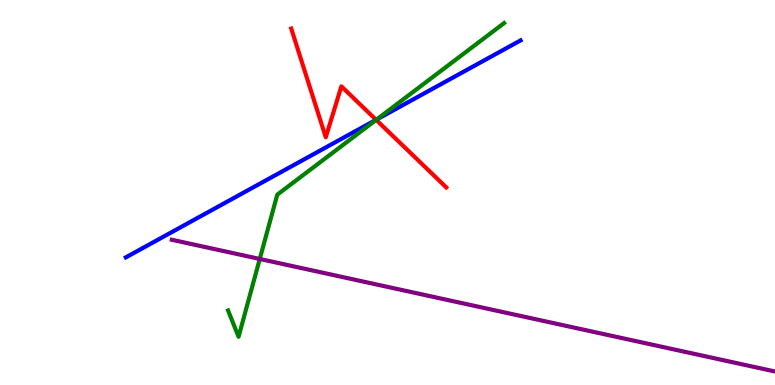[{'lines': ['blue', 'red'], 'intersections': [{'x': 4.85, 'y': 6.89}]}, {'lines': ['green', 'red'], 'intersections': [{'x': 4.85, 'y': 6.89}]}, {'lines': ['purple', 'red'], 'intersections': []}, {'lines': ['blue', 'green'], 'intersections': [{'x': 4.86, 'y': 6.9}]}, {'lines': ['blue', 'purple'], 'intersections': []}, {'lines': ['green', 'purple'], 'intersections': [{'x': 3.35, 'y': 3.27}]}]